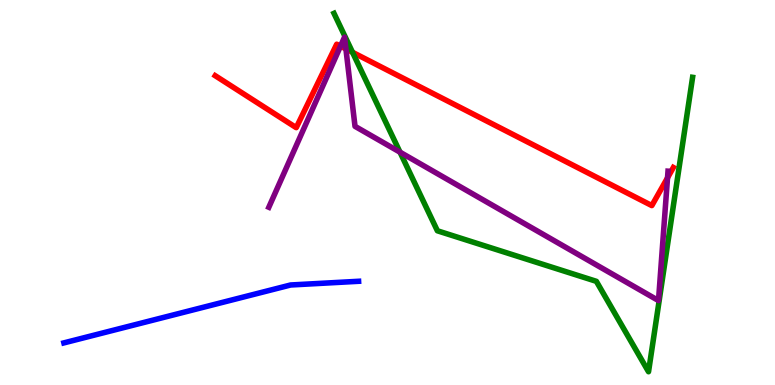[{'lines': ['blue', 'red'], 'intersections': []}, {'lines': ['green', 'red'], 'intersections': [{'x': 4.55, 'y': 8.64}]}, {'lines': ['purple', 'red'], 'intersections': [{'x': 4.39, 'y': 8.8}, {'x': 4.46, 'y': 8.73}, {'x': 8.61, 'y': 5.38}]}, {'lines': ['blue', 'green'], 'intersections': []}, {'lines': ['blue', 'purple'], 'intersections': []}, {'lines': ['green', 'purple'], 'intersections': [{'x': 5.16, 'y': 6.05}]}]